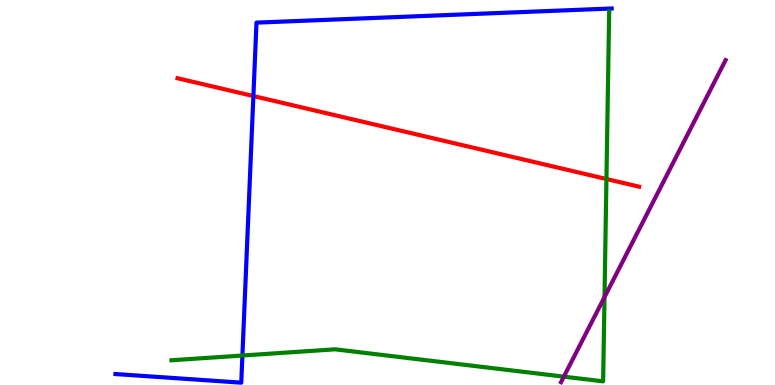[{'lines': ['blue', 'red'], 'intersections': [{'x': 3.27, 'y': 7.51}]}, {'lines': ['green', 'red'], 'intersections': [{'x': 7.83, 'y': 5.35}]}, {'lines': ['purple', 'red'], 'intersections': []}, {'lines': ['blue', 'green'], 'intersections': [{'x': 3.13, 'y': 0.766}]}, {'lines': ['blue', 'purple'], 'intersections': []}, {'lines': ['green', 'purple'], 'intersections': [{'x': 7.28, 'y': 0.217}, {'x': 7.8, 'y': 2.28}]}]